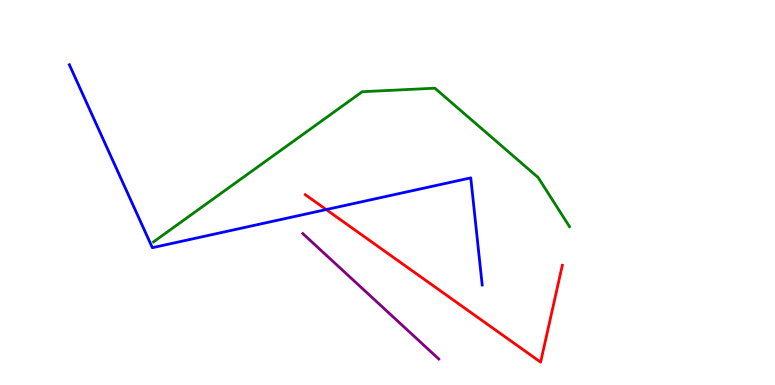[{'lines': ['blue', 'red'], 'intersections': [{'x': 4.21, 'y': 4.56}]}, {'lines': ['green', 'red'], 'intersections': []}, {'lines': ['purple', 'red'], 'intersections': []}, {'lines': ['blue', 'green'], 'intersections': []}, {'lines': ['blue', 'purple'], 'intersections': []}, {'lines': ['green', 'purple'], 'intersections': []}]